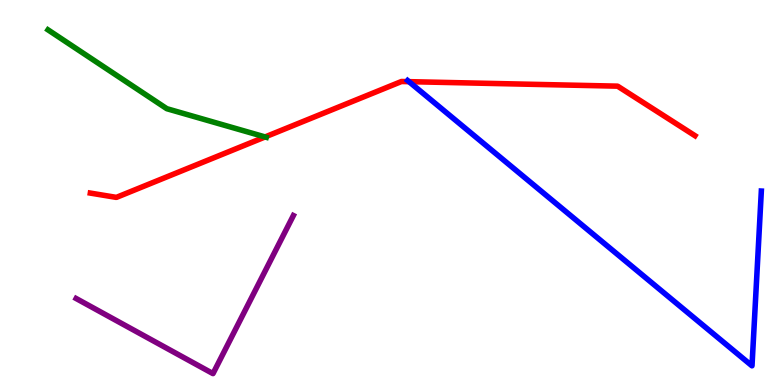[{'lines': ['blue', 'red'], 'intersections': [{'x': 5.28, 'y': 7.88}]}, {'lines': ['green', 'red'], 'intersections': [{'x': 3.42, 'y': 6.44}]}, {'lines': ['purple', 'red'], 'intersections': []}, {'lines': ['blue', 'green'], 'intersections': []}, {'lines': ['blue', 'purple'], 'intersections': []}, {'lines': ['green', 'purple'], 'intersections': []}]